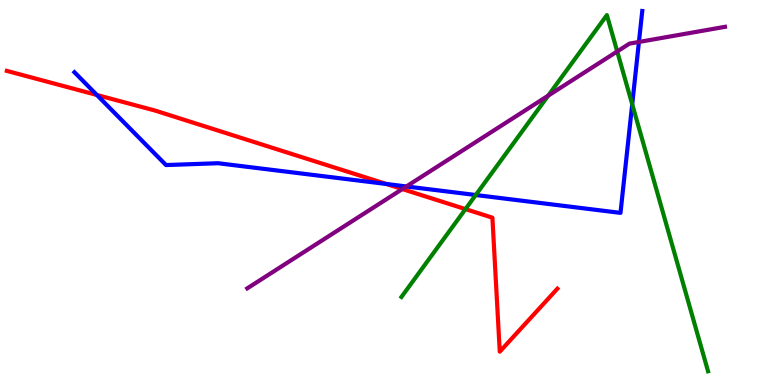[{'lines': ['blue', 'red'], 'intersections': [{'x': 1.25, 'y': 7.53}, {'x': 4.98, 'y': 5.22}]}, {'lines': ['green', 'red'], 'intersections': [{'x': 6.01, 'y': 4.57}]}, {'lines': ['purple', 'red'], 'intersections': [{'x': 5.19, 'y': 5.09}]}, {'lines': ['blue', 'green'], 'intersections': [{'x': 6.14, 'y': 4.93}, {'x': 8.16, 'y': 7.29}]}, {'lines': ['blue', 'purple'], 'intersections': [{'x': 5.24, 'y': 5.16}, {'x': 8.24, 'y': 8.91}]}, {'lines': ['green', 'purple'], 'intersections': [{'x': 7.07, 'y': 7.51}, {'x': 7.96, 'y': 8.66}]}]